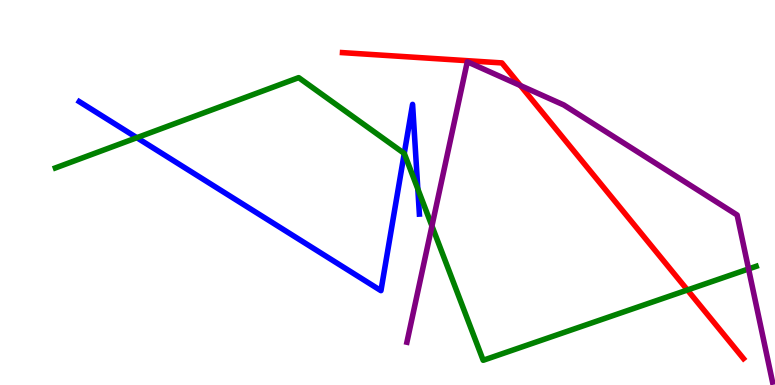[{'lines': ['blue', 'red'], 'intersections': []}, {'lines': ['green', 'red'], 'intersections': [{'x': 8.87, 'y': 2.47}]}, {'lines': ['purple', 'red'], 'intersections': [{'x': 6.71, 'y': 7.78}]}, {'lines': ['blue', 'green'], 'intersections': [{'x': 1.77, 'y': 6.42}, {'x': 5.22, 'y': 6.01}, {'x': 5.39, 'y': 5.09}]}, {'lines': ['blue', 'purple'], 'intersections': []}, {'lines': ['green', 'purple'], 'intersections': [{'x': 5.57, 'y': 4.13}, {'x': 9.66, 'y': 3.01}]}]